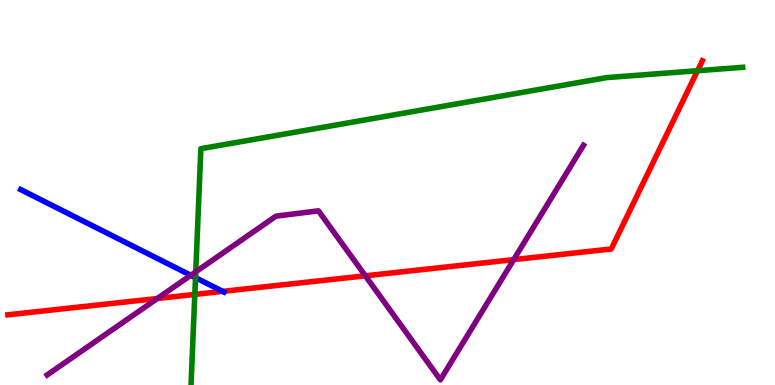[{'lines': ['blue', 'red'], 'intersections': [{'x': 2.87, 'y': 2.43}]}, {'lines': ['green', 'red'], 'intersections': [{'x': 2.51, 'y': 2.35}, {'x': 9.0, 'y': 8.16}]}, {'lines': ['purple', 'red'], 'intersections': [{'x': 2.03, 'y': 2.25}, {'x': 4.71, 'y': 2.84}, {'x': 6.63, 'y': 3.26}]}, {'lines': ['blue', 'green'], 'intersections': [{'x': 2.52, 'y': 2.79}]}, {'lines': ['blue', 'purple'], 'intersections': [{'x': 2.46, 'y': 2.85}]}, {'lines': ['green', 'purple'], 'intersections': [{'x': 2.53, 'y': 2.94}]}]